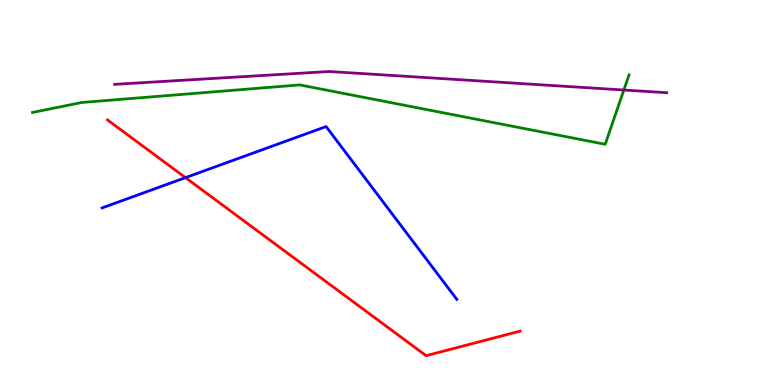[{'lines': ['blue', 'red'], 'intersections': [{'x': 2.39, 'y': 5.39}]}, {'lines': ['green', 'red'], 'intersections': []}, {'lines': ['purple', 'red'], 'intersections': []}, {'lines': ['blue', 'green'], 'intersections': []}, {'lines': ['blue', 'purple'], 'intersections': []}, {'lines': ['green', 'purple'], 'intersections': [{'x': 8.05, 'y': 7.66}]}]